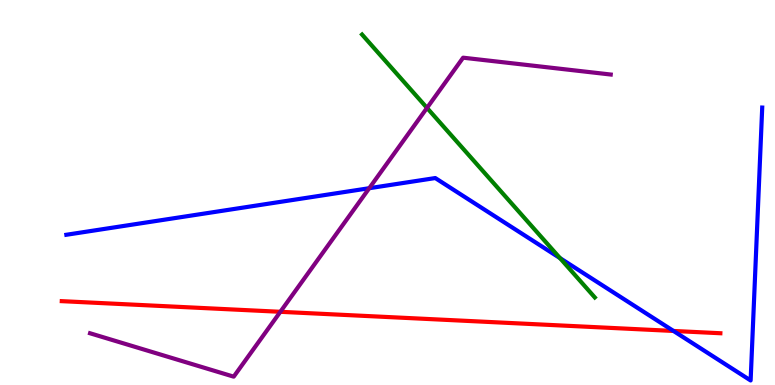[{'lines': ['blue', 'red'], 'intersections': [{'x': 8.69, 'y': 1.4}]}, {'lines': ['green', 'red'], 'intersections': []}, {'lines': ['purple', 'red'], 'intersections': [{'x': 3.62, 'y': 1.9}]}, {'lines': ['blue', 'green'], 'intersections': [{'x': 7.23, 'y': 3.3}]}, {'lines': ['blue', 'purple'], 'intersections': [{'x': 4.76, 'y': 5.11}]}, {'lines': ['green', 'purple'], 'intersections': [{'x': 5.51, 'y': 7.2}]}]